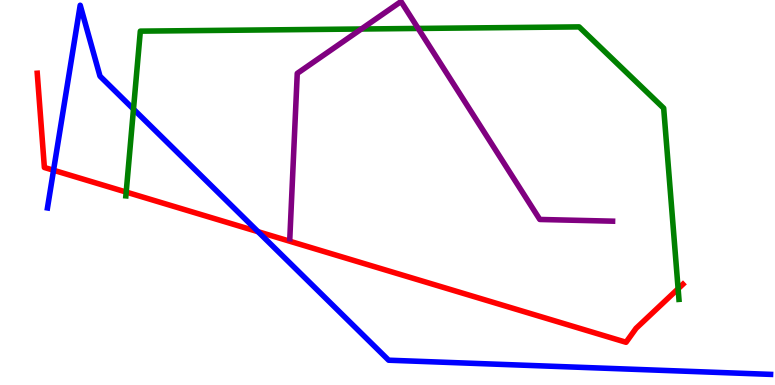[{'lines': ['blue', 'red'], 'intersections': [{'x': 0.691, 'y': 5.58}, {'x': 3.33, 'y': 3.98}]}, {'lines': ['green', 'red'], 'intersections': [{'x': 1.63, 'y': 5.01}, {'x': 8.75, 'y': 2.5}]}, {'lines': ['purple', 'red'], 'intersections': []}, {'lines': ['blue', 'green'], 'intersections': [{'x': 1.72, 'y': 7.17}]}, {'lines': ['blue', 'purple'], 'intersections': []}, {'lines': ['green', 'purple'], 'intersections': [{'x': 4.66, 'y': 9.25}, {'x': 5.4, 'y': 9.26}]}]